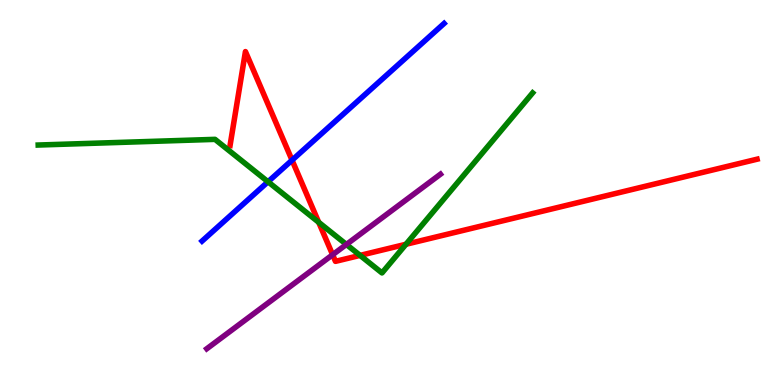[{'lines': ['blue', 'red'], 'intersections': [{'x': 3.77, 'y': 5.84}]}, {'lines': ['green', 'red'], 'intersections': [{'x': 4.11, 'y': 4.23}, {'x': 4.65, 'y': 3.37}, {'x': 5.24, 'y': 3.66}]}, {'lines': ['purple', 'red'], 'intersections': [{'x': 4.29, 'y': 3.38}]}, {'lines': ['blue', 'green'], 'intersections': [{'x': 3.46, 'y': 5.28}]}, {'lines': ['blue', 'purple'], 'intersections': []}, {'lines': ['green', 'purple'], 'intersections': [{'x': 4.47, 'y': 3.65}]}]